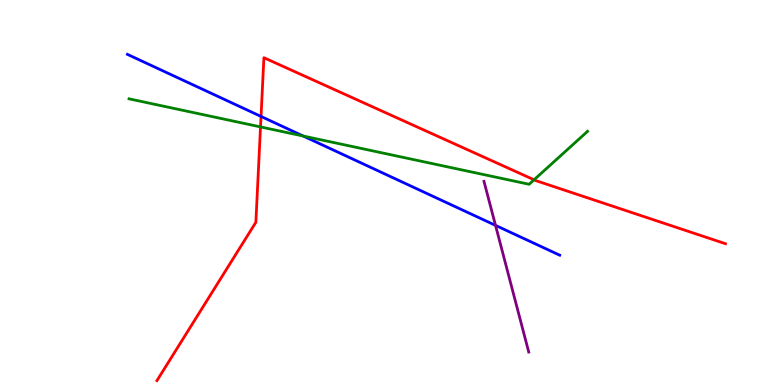[{'lines': ['blue', 'red'], 'intersections': [{'x': 3.37, 'y': 6.98}]}, {'lines': ['green', 'red'], 'intersections': [{'x': 3.36, 'y': 6.7}, {'x': 6.89, 'y': 5.33}]}, {'lines': ['purple', 'red'], 'intersections': []}, {'lines': ['blue', 'green'], 'intersections': [{'x': 3.91, 'y': 6.47}]}, {'lines': ['blue', 'purple'], 'intersections': [{'x': 6.39, 'y': 4.15}]}, {'lines': ['green', 'purple'], 'intersections': []}]